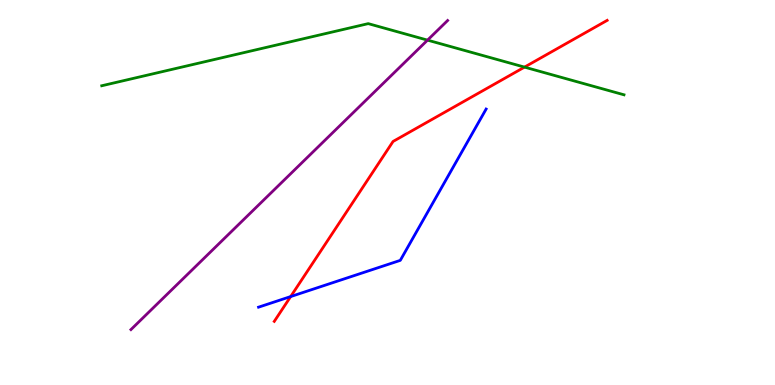[{'lines': ['blue', 'red'], 'intersections': [{'x': 3.75, 'y': 2.3}]}, {'lines': ['green', 'red'], 'intersections': [{'x': 6.77, 'y': 8.26}]}, {'lines': ['purple', 'red'], 'intersections': []}, {'lines': ['blue', 'green'], 'intersections': []}, {'lines': ['blue', 'purple'], 'intersections': []}, {'lines': ['green', 'purple'], 'intersections': [{'x': 5.52, 'y': 8.96}]}]